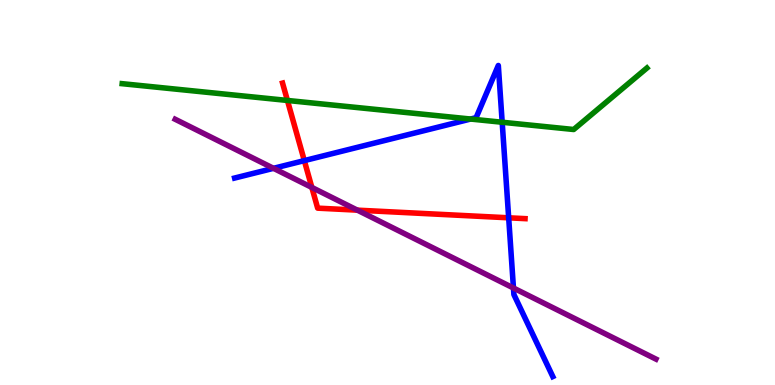[{'lines': ['blue', 'red'], 'intersections': [{'x': 3.93, 'y': 5.83}, {'x': 6.56, 'y': 4.34}]}, {'lines': ['green', 'red'], 'intersections': [{'x': 3.71, 'y': 7.39}]}, {'lines': ['purple', 'red'], 'intersections': [{'x': 4.02, 'y': 5.13}, {'x': 4.61, 'y': 4.54}]}, {'lines': ['blue', 'green'], 'intersections': [{'x': 6.07, 'y': 6.91}, {'x': 6.48, 'y': 6.82}]}, {'lines': ['blue', 'purple'], 'intersections': [{'x': 3.53, 'y': 5.63}, {'x': 6.63, 'y': 2.52}]}, {'lines': ['green', 'purple'], 'intersections': []}]